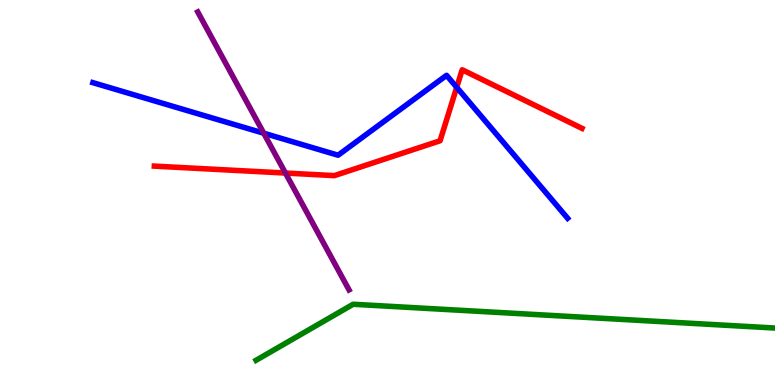[{'lines': ['blue', 'red'], 'intersections': [{'x': 5.89, 'y': 7.73}]}, {'lines': ['green', 'red'], 'intersections': []}, {'lines': ['purple', 'red'], 'intersections': [{'x': 3.68, 'y': 5.51}]}, {'lines': ['blue', 'green'], 'intersections': []}, {'lines': ['blue', 'purple'], 'intersections': [{'x': 3.4, 'y': 6.54}]}, {'lines': ['green', 'purple'], 'intersections': []}]